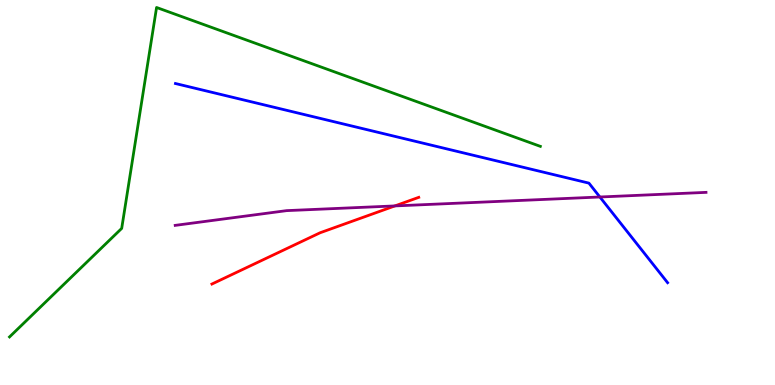[{'lines': ['blue', 'red'], 'intersections': []}, {'lines': ['green', 'red'], 'intersections': []}, {'lines': ['purple', 'red'], 'intersections': [{'x': 5.1, 'y': 4.65}]}, {'lines': ['blue', 'green'], 'intersections': []}, {'lines': ['blue', 'purple'], 'intersections': [{'x': 7.74, 'y': 4.88}]}, {'lines': ['green', 'purple'], 'intersections': []}]